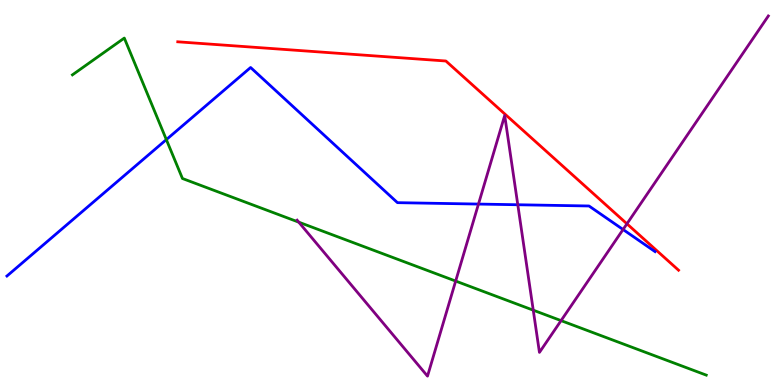[{'lines': ['blue', 'red'], 'intersections': []}, {'lines': ['green', 'red'], 'intersections': []}, {'lines': ['purple', 'red'], 'intersections': [{'x': 8.09, 'y': 4.19}]}, {'lines': ['blue', 'green'], 'intersections': [{'x': 2.15, 'y': 6.37}]}, {'lines': ['blue', 'purple'], 'intersections': [{'x': 6.17, 'y': 4.7}, {'x': 6.68, 'y': 4.68}, {'x': 8.04, 'y': 4.04}]}, {'lines': ['green', 'purple'], 'intersections': [{'x': 3.86, 'y': 4.23}, {'x': 5.88, 'y': 2.7}, {'x': 6.88, 'y': 1.94}, {'x': 7.24, 'y': 1.67}]}]